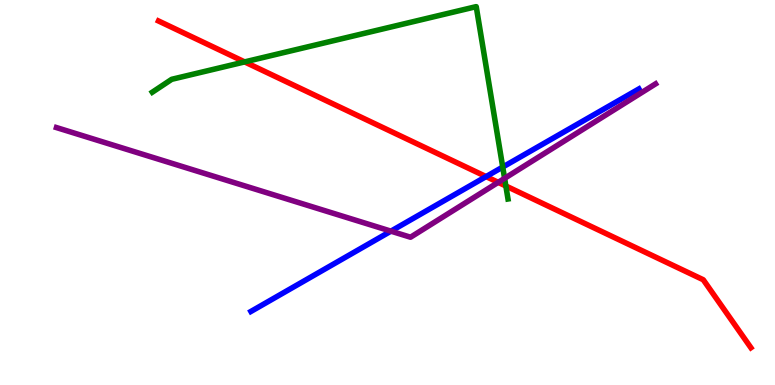[{'lines': ['blue', 'red'], 'intersections': [{'x': 6.27, 'y': 5.41}]}, {'lines': ['green', 'red'], 'intersections': [{'x': 3.16, 'y': 8.39}, {'x': 6.53, 'y': 5.17}]}, {'lines': ['purple', 'red'], 'intersections': [{'x': 6.43, 'y': 5.26}]}, {'lines': ['blue', 'green'], 'intersections': [{'x': 6.49, 'y': 5.66}]}, {'lines': ['blue', 'purple'], 'intersections': [{'x': 5.04, 'y': 4.0}]}, {'lines': ['green', 'purple'], 'intersections': [{'x': 6.51, 'y': 5.37}]}]